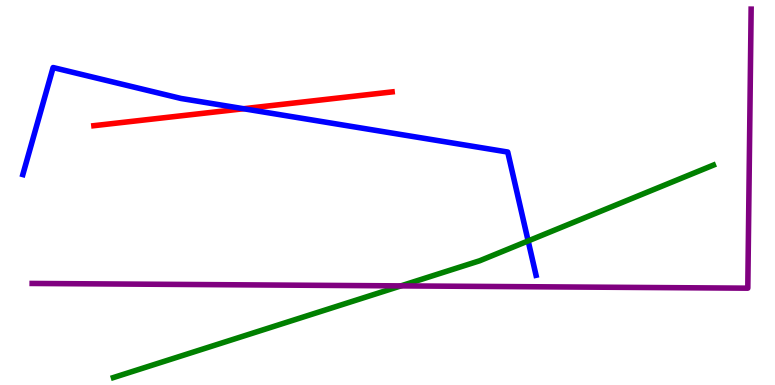[{'lines': ['blue', 'red'], 'intersections': [{'x': 3.14, 'y': 7.18}]}, {'lines': ['green', 'red'], 'intersections': []}, {'lines': ['purple', 'red'], 'intersections': []}, {'lines': ['blue', 'green'], 'intersections': [{'x': 6.81, 'y': 3.74}]}, {'lines': ['blue', 'purple'], 'intersections': []}, {'lines': ['green', 'purple'], 'intersections': [{'x': 5.17, 'y': 2.57}]}]